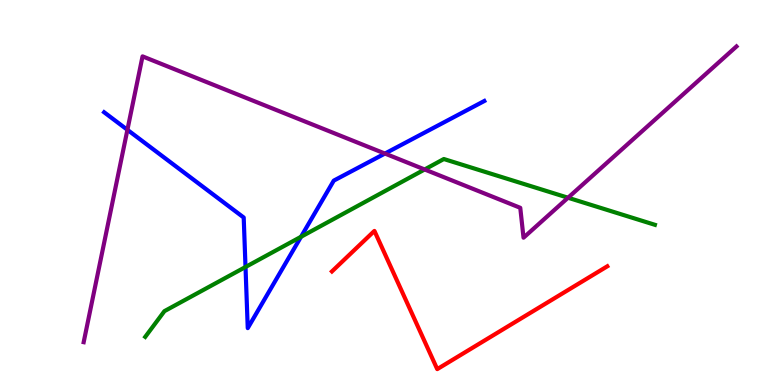[{'lines': ['blue', 'red'], 'intersections': []}, {'lines': ['green', 'red'], 'intersections': []}, {'lines': ['purple', 'red'], 'intersections': []}, {'lines': ['blue', 'green'], 'intersections': [{'x': 3.17, 'y': 3.06}, {'x': 3.88, 'y': 3.85}]}, {'lines': ['blue', 'purple'], 'intersections': [{'x': 1.64, 'y': 6.63}, {'x': 4.97, 'y': 6.01}]}, {'lines': ['green', 'purple'], 'intersections': [{'x': 5.48, 'y': 5.6}, {'x': 7.33, 'y': 4.86}]}]